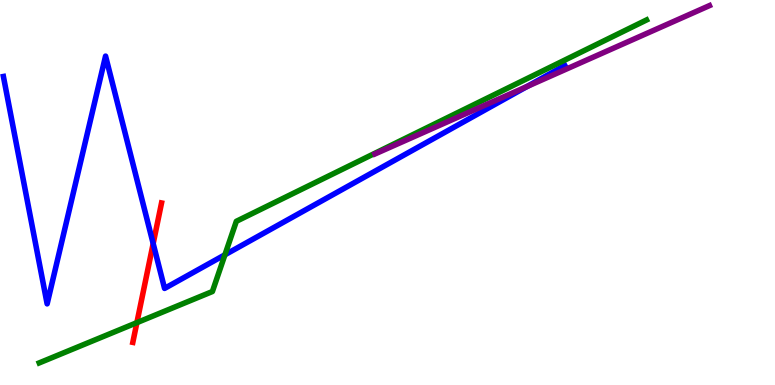[{'lines': ['blue', 'red'], 'intersections': [{'x': 1.98, 'y': 3.67}]}, {'lines': ['green', 'red'], 'intersections': [{'x': 1.77, 'y': 1.62}]}, {'lines': ['purple', 'red'], 'intersections': []}, {'lines': ['blue', 'green'], 'intersections': [{'x': 2.9, 'y': 3.38}]}, {'lines': ['blue', 'purple'], 'intersections': [{'x': 6.8, 'y': 7.75}]}, {'lines': ['green', 'purple'], 'intersections': []}]